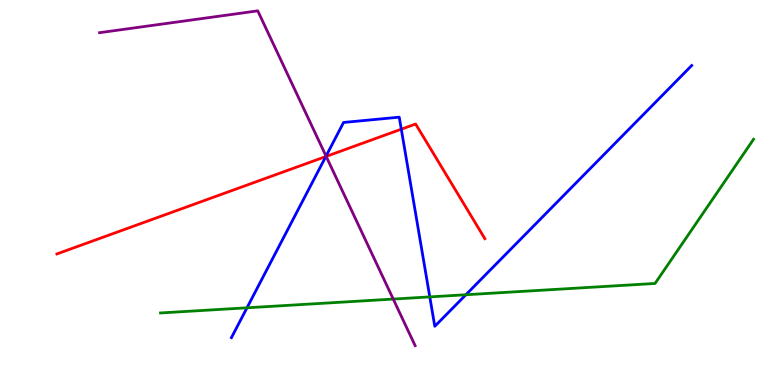[{'lines': ['blue', 'red'], 'intersections': [{'x': 4.2, 'y': 5.93}, {'x': 5.18, 'y': 6.64}]}, {'lines': ['green', 'red'], 'intersections': []}, {'lines': ['purple', 'red'], 'intersections': [{'x': 4.21, 'y': 5.94}]}, {'lines': ['blue', 'green'], 'intersections': [{'x': 3.19, 'y': 2.01}, {'x': 5.55, 'y': 2.29}, {'x': 6.01, 'y': 2.34}]}, {'lines': ['blue', 'purple'], 'intersections': [{'x': 4.21, 'y': 5.95}]}, {'lines': ['green', 'purple'], 'intersections': [{'x': 5.07, 'y': 2.23}]}]